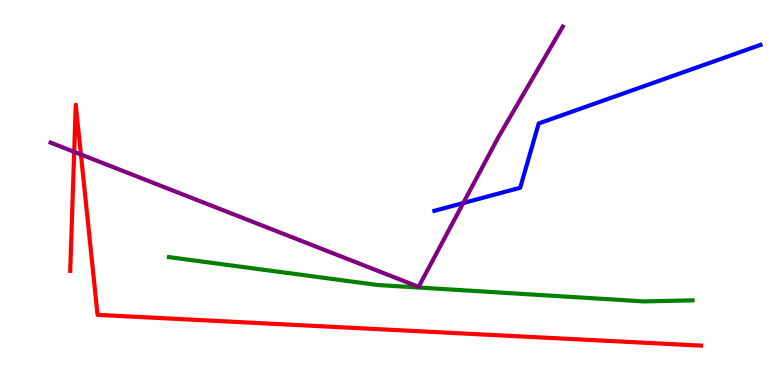[{'lines': ['blue', 'red'], 'intersections': []}, {'lines': ['green', 'red'], 'intersections': []}, {'lines': ['purple', 'red'], 'intersections': [{'x': 0.957, 'y': 6.06}, {'x': 1.04, 'y': 5.99}]}, {'lines': ['blue', 'green'], 'intersections': []}, {'lines': ['blue', 'purple'], 'intersections': [{'x': 5.98, 'y': 4.73}]}, {'lines': ['green', 'purple'], 'intersections': []}]